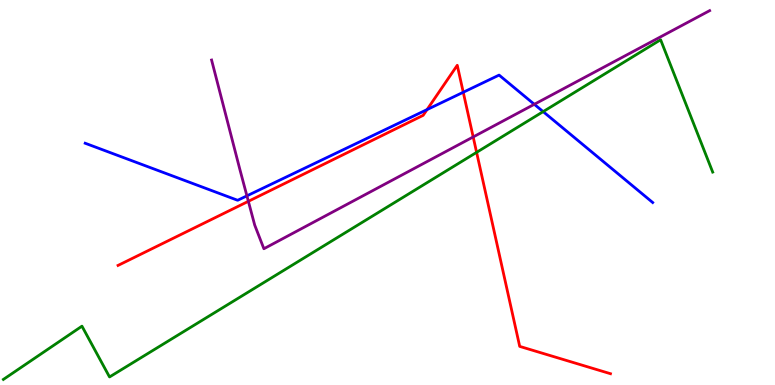[{'lines': ['blue', 'red'], 'intersections': [{'x': 5.51, 'y': 7.15}, {'x': 5.98, 'y': 7.6}]}, {'lines': ['green', 'red'], 'intersections': [{'x': 6.15, 'y': 6.04}]}, {'lines': ['purple', 'red'], 'intersections': [{'x': 3.2, 'y': 4.77}, {'x': 6.11, 'y': 6.44}]}, {'lines': ['blue', 'green'], 'intersections': [{'x': 7.01, 'y': 7.1}]}, {'lines': ['blue', 'purple'], 'intersections': [{'x': 3.19, 'y': 4.91}, {'x': 6.89, 'y': 7.29}]}, {'lines': ['green', 'purple'], 'intersections': []}]